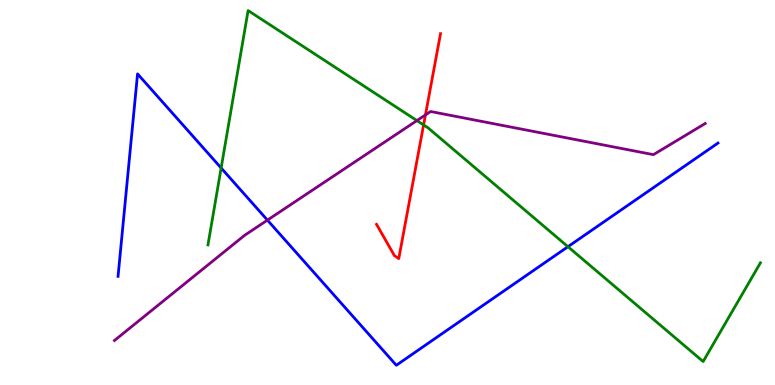[{'lines': ['blue', 'red'], 'intersections': []}, {'lines': ['green', 'red'], 'intersections': [{'x': 5.47, 'y': 6.76}]}, {'lines': ['purple', 'red'], 'intersections': [{'x': 5.49, 'y': 7.02}]}, {'lines': ['blue', 'green'], 'intersections': [{'x': 2.85, 'y': 5.64}, {'x': 7.33, 'y': 3.59}]}, {'lines': ['blue', 'purple'], 'intersections': [{'x': 3.45, 'y': 4.28}]}, {'lines': ['green', 'purple'], 'intersections': [{'x': 5.38, 'y': 6.87}]}]